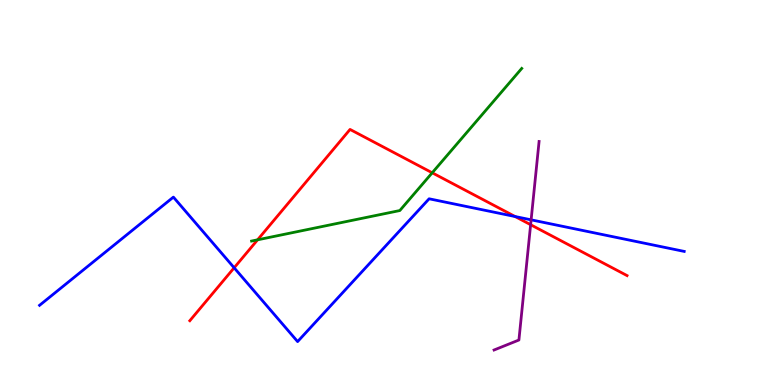[{'lines': ['blue', 'red'], 'intersections': [{'x': 3.02, 'y': 3.04}, {'x': 6.65, 'y': 4.38}]}, {'lines': ['green', 'red'], 'intersections': [{'x': 3.32, 'y': 3.77}, {'x': 5.58, 'y': 5.51}]}, {'lines': ['purple', 'red'], 'intersections': [{'x': 6.85, 'y': 4.16}]}, {'lines': ['blue', 'green'], 'intersections': []}, {'lines': ['blue', 'purple'], 'intersections': [{'x': 6.85, 'y': 4.29}]}, {'lines': ['green', 'purple'], 'intersections': []}]